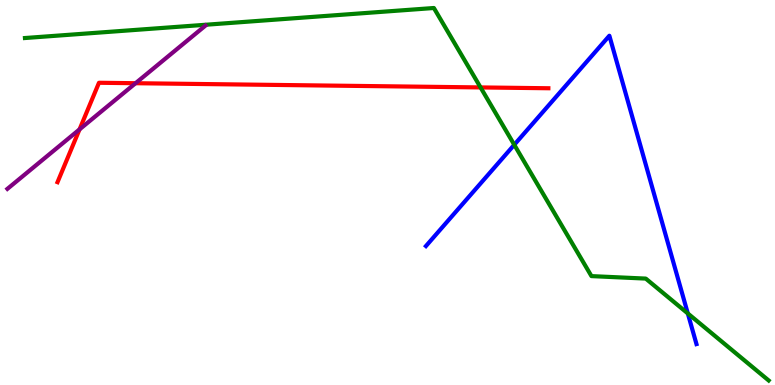[{'lines': ['blue', 'red'], 'intersections': []}, {'lines': ['green', 'red'], 'intersections': [{'x': 6.2, 'y': 7.73}]}, {'lines': ['purple', 'red'], 'intersections': [{'x': 1.03, 'y': 6.64}, {'x': 1.75, 'y': 7.84}]}, {'lines': ['blue', 'green'], 'intersections': [{'x': 6.64, 'y': 6.24}, {'x': 8.88, 'y': 1.86}]}, {'lines': ['blue', 'purple'], 'intersections': []}, {'lines': ['green', 'purple'], 'intersections': []}]